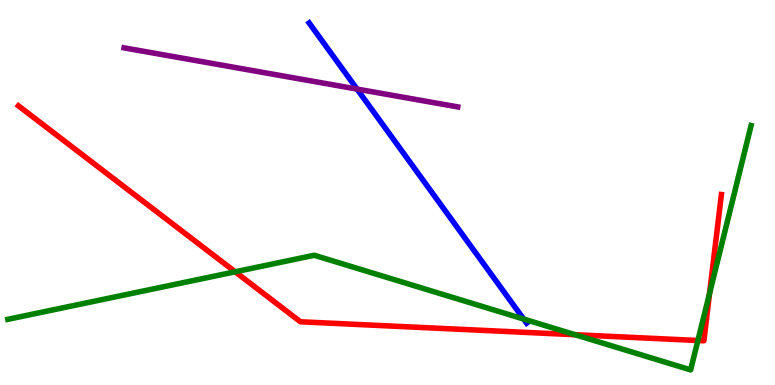[{'lines': ['blue', 'red'], 'intersections': []}, {'lines': ['green', 'red'], 'intersections': [{'x': 3.03, 'y': 2.94}, {'x': 7.42, 'y': 1.31}, {'x': 9.01, 'y': 1.16}, {'x': 9.16, 'y': 2.38}]}, {'lines': ['purple', 'red'], 'intersections': []}, {'lines': ['blue', 'green'], 'intersections': [{'x': 6.76, 'y': 1.71}]}, {'lines': ['blue', 'purple'], 'intersections': [{'x': 4.61, 'y': 7.69}]}, {'lines': ['green', 'purple'], 'intersections': []}]